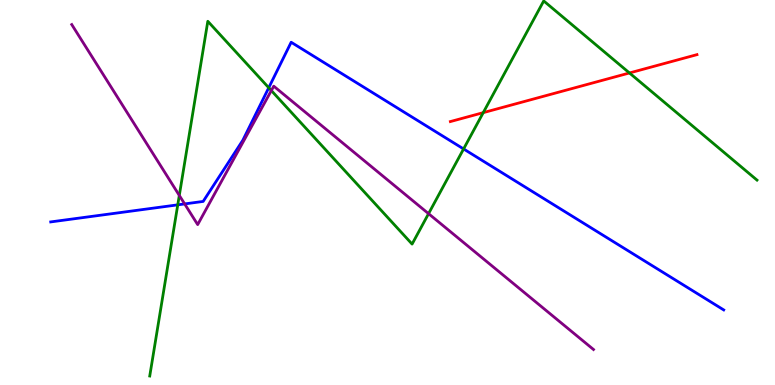[{'lines': ['blue', 'red'], 'intersections': []}, {'lines': ['green', 'red'], 'intersections': [{'x': 6.24, 'y': 7.07}, {'x': 8.12, 'y': 8.1}]}, {'lines': ['purple', 'red'], 'intersections': []}, {'lines': ['blue', 'green'], 'intersections': [{'x': 2.29, 'y': 4.68}, {'x': 3.47, 'y': 7.72}, {'x': 5.98, 'y': 6.13}]}, {'lines': ['blue', 'purple'], 'intersections': [{'x': 2.38, 'y': 4.7}]}, {'lines': ['green', 'purple'], 'intersections': [{'x': 2.31, 'y': 4.92}, {'x': 3.5, 'y': 7.65}, {'x': 5.53, 'y': 4.45}]}]